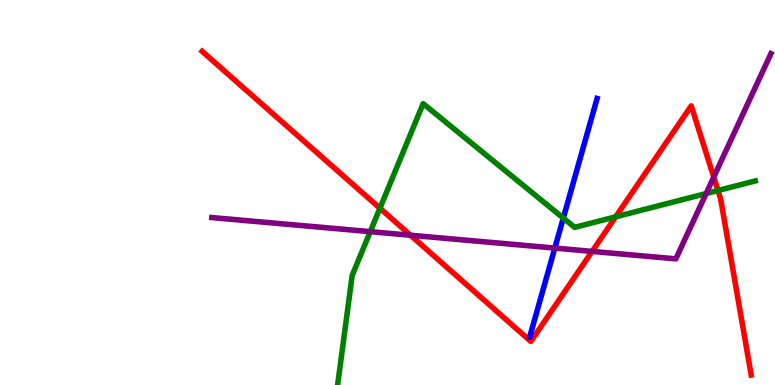[{'lines': ['blue', 'red'], 'intersections': []}, {'lines': ['green', 'red'], 'intersections': [{'x': 4.9, 'y': 4.59}, {'x': 7.94, 'y': 4.37}, {'x': 9.26, 'y': 5.05}]}, {'lines': ['purple', 'red'], 'intersections': [{'x': 5.3, 'y': 3.89}, {'x': 7.64, 'y': 3.47}, {'x': 9.21, 'y': 5.4}]}, {'lines': ['blue', 'green'], 'intersections': [{'x': 7.27, 'y': 4.34}]}, {'lines': ['blue', 'purple'], 'intersections': [{'x': 7.16, 'y': 3.56}]}, {'lines': ['green', 'purple'], 'intersections': [{'x': 4.78, 'y': 3.98}, {'x': 9.11, 'y': 4.97}]}]